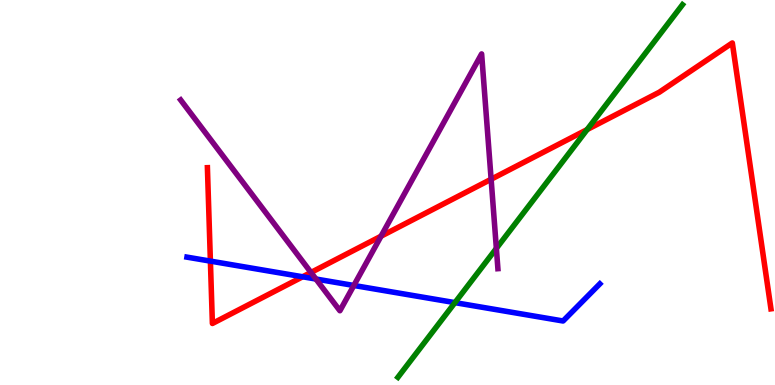[{'lines': ['blue', 'red'], 'intersections': [{'x': 2.71, 'y': 3.22}, {'x': 3.91, 'y': 2.81}]}, {'lines': ['green', 'red'], 'intersections': [{'x': 7.58, 'y': 6.63}]}, {'lines': ['purple', 'red'], 'intersections': [{'x': 4.01, 'y': 2.92}, {'x': 4.92, 'y': 3.86}, {'x': 6.34, 'y': 5.34}]}, {'lines': ['blue', 'green'], 'intersections': [{'x': 5.87, 'y': 2.14}]}, {'lines': ['blue', 'purple'], 'intersections': [{'x': 4.08, 'y': 2.75}, {'x': 4.57, 'y': 2.59}]}, {'lines': ['green', 'purple'], 'intersections': [{'x': 6.4, 'y': 3.55}]}]